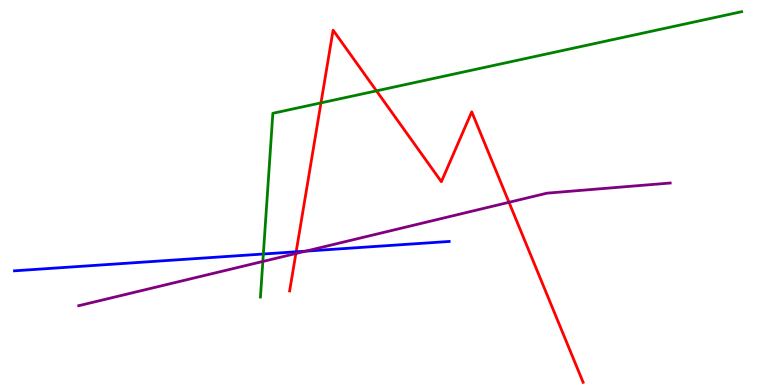[{'lines': ['blue', 'red'], 'intersections': [{'x': 3.82, 'y': 3.46}]}, {'lines': ['green', 'red'], 'intersections': [{'x': 4.14, 'y': 7.33}, {'x': 4.86, 'y': 7.64}]}, {'lines': ['purple', 'red'], 'intersections': [{'x': 3.82, 'y': 3.42}, {'x': 6.57, 'y': 4.75}]}, {'lines': ['blue', 'green'], 'intersections': [{'x': 3.4, 'y': 3.4}]}, {'lines': ['blue', 'purple'], 'intersections': [{'x': 3.94, 'y': 3.48}]}, {'lines': ['green', 'purple'], 'intersections': [{'x': 3.39, 'y': 3.21}]}]